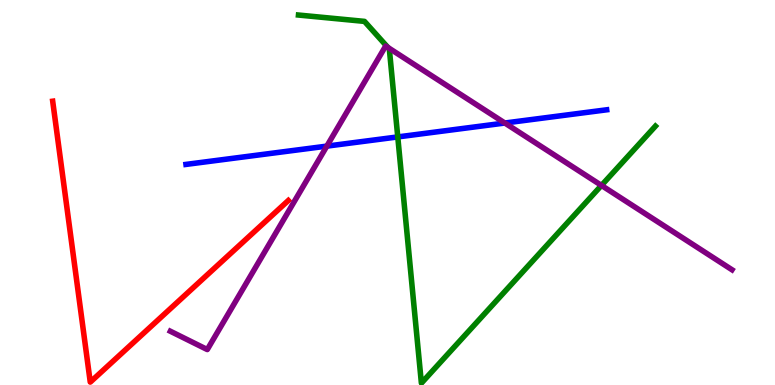[{'lines': ['blue', 'red'], 'intersections': []}, {'lines': ['green', 'red'], 'intersections': []}, {'lines': ['purple', 'red'], 'intersections': []}, {'lines': ['blue', 'green'], 'intersections': [{'x': 5.13, 'y': 6.44}]}, {'lines': ['blue', 'purple'], 'intersections': [{'x': 4.22, 'y': 6.2}, {'x': 6.51, 'y': 6.8}]}, {'lines': ['green', 'purple'], 'intersections': [{'x': 5.01, 'y': 8.77}, {'x': 7.76, 'y': 5.18}]}]